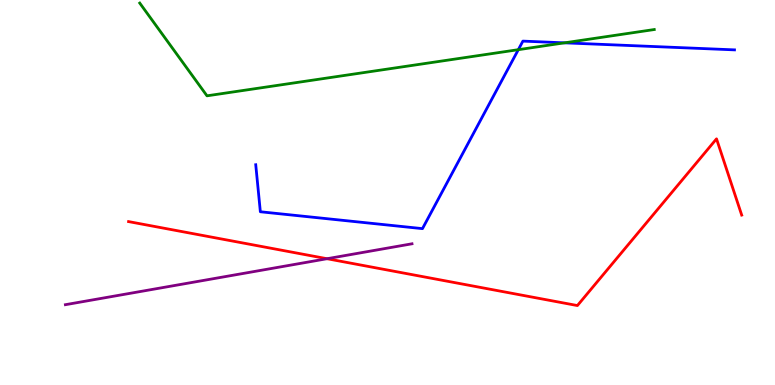[{'lines': ['blue', 'red'], 'intersections': []}, {'lines': ['green', 'red'], 'intersections': []}, {'lines': ['purple', 'red'], 'intersections': [{'x': 4.22, 'y': 3.28}]}, {'lines': ['blue', 'green'], 'intersections': [{'x': 6.69, 'y': 8.71}, {'x': 7.28, 'y': 8.89}]}, {'lines': ['blue', 'purple'], 'intersections': []}, {'lines': ['green', 'purple'], 'intersections': []}]